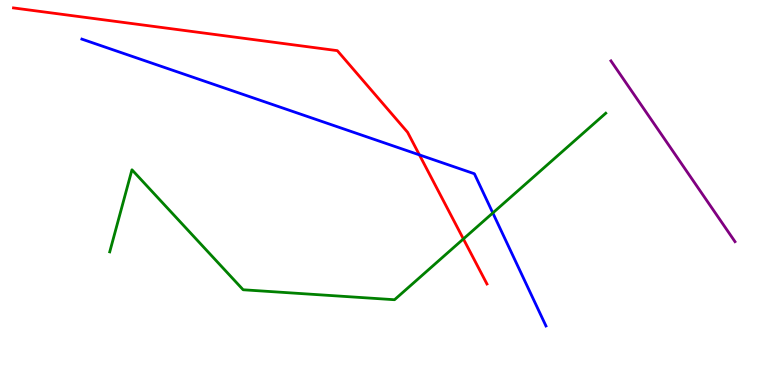[{'lines': ['blue', 'red'], 'intersections': [{'x': 5.41, 'y': 5.98}]}, {'lines': ['green', 'red'], 'intersections': [{'x': 5.98, 'y': 3.79}]}, {'lines': ['purple', 'red'], 'intersections': []}, {'lines': ['blue', 'green'], 'intersections': [{'x': 6.36, 'y': 4.47}]}, {'lines': ['blue', 'purple'], 'intersections': []}, {'lines': ['green', 'purple'], 'intersections': []}]